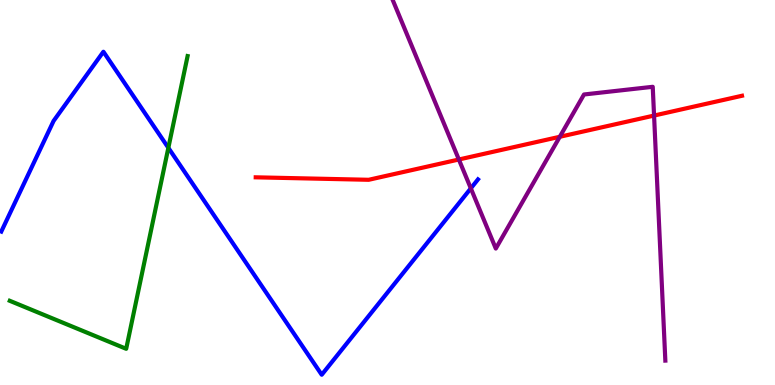[{'lines': ['blue', 'red'], 'intersections': []}, {'lines': ['green', 'red'], 'intersections': []}, {'lines': ['purple', 'red'], 'intersections': [{'x': 5.92, 'y': 5.86}, {'x': 7.22, 'y': 6.45}, {'x': 8.44, 'y': 7.0}]}, {'lines': ['blue', 'green'], 'intersections': [{'x': 2.17, 'y': 6.16}]}, {'lines': ['blue', 'purple'], 'intersections': [{'x': 6.08, 'y': 5.11}]}, {'lines': ['green', 'purple'], 'intersections': []}]